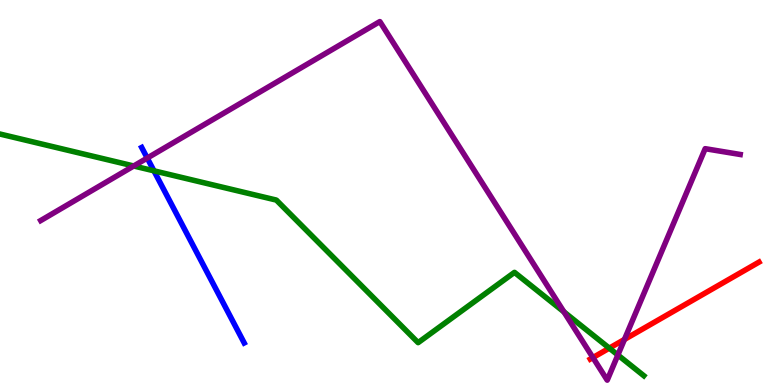[{'lines': ['blue', 'red'], 'intersections': []}, {'lines': ['green', 'red'], 'intersections': [{'x': 7.86, 'y': 0.957}]}, {'lines': ['purple', 'red'], 'intersections': [{'x': 7.65, 'y': 0.712}, {'x': 8.06, 'y': 1.18}]}, {'lines': ['blue', 'green'], 'intersections': [{'x': 1.99, 'y': 5.56}]}, {'lines': ['blue', 'purple'], 'intersections': [{'x': 1.9, 'y': 5.89}]}, {'lines': ['green', 'purple'], 'intersections': [{'x': 1.73, 'y': 5.69}, {'x': 7.28, 'y': 1.9}, {'x': 7.97, 'y': 0.779}]}]